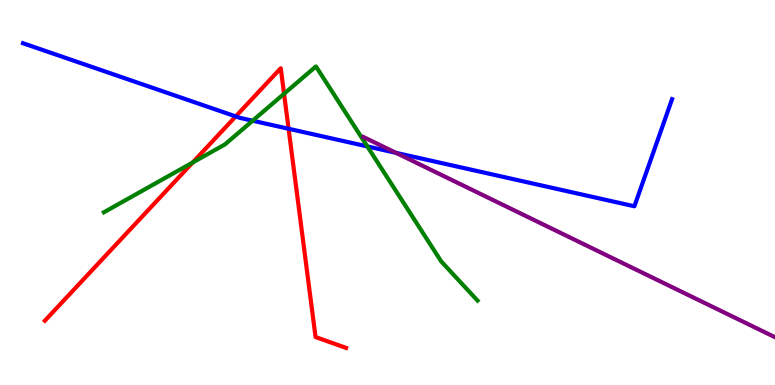[{'lines': ['blue', 'red'], 'intersections': [{'x': 3.04, 'y': 6.98}, {'x': 3.72, 'y': 6.66}]}, {'lines': ['green', 'red'], 'intersections': [{'x': 2.49, 'y': 5.78}, {'x': 3.67, 'y': 7.56}]}, {'lines': ['purple', 'red'], 'intersections': []}, {'lines': ['blue', 'green'], 'intersections': [{'x': 3.26, 'y': 6.86}, {'x': 4.74, 'y': 6.2}]}, {'lines': ['blue', 'purple'], 'intersections': [{'x': 5.11, 'y': 6.03}]}, {'lines': ['green', 'purple'], 'intersections': []}]